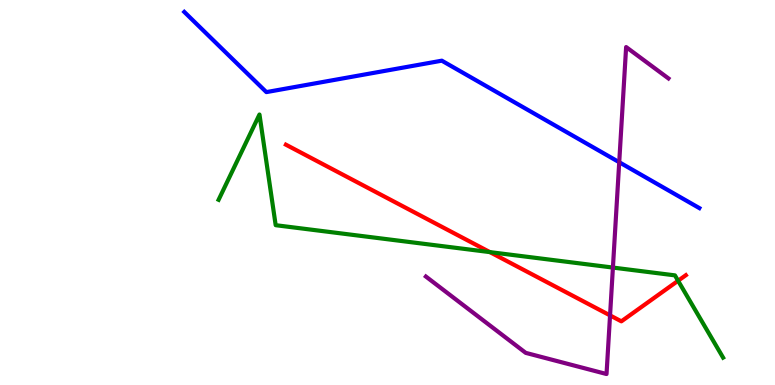[{'lines': ['blue', 'red'], 'intersections': []}, {'lines': ['green', 'red'], 'intersections': [{'x': 6.32, 'y': 3.45}, {'x': 8.75, 'y': 2.71}]}, {'lines': ['purple', 'red'], 'intersections': [{'x': 7.87, 'y': 1.81}]}, {'lines': ['blue', 'green'], 'intersections': []}, {'lines': ['blue', 'purple'], 'intersections': [{'x': 7.99, 'y': 5.79}]}, {'lines': ['green', 'purple'], 'intersections': [{'x': 7.91, 'y': 3.05}]}]